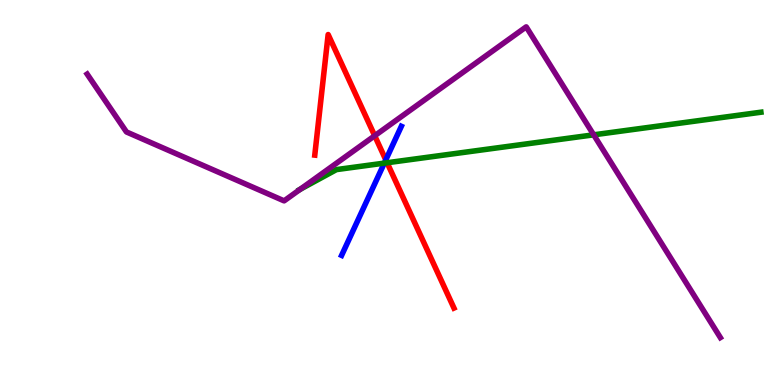[{'lines': ['blue', 'red'], 'intersections': [{'x': 4.98, 'y': 5.85}]}, {'lines': ['green', 'red'], 'intersections': [{'x': 5.0, 'y': 5.77}]}, {'lines': ['purple', 'red'], 'intersections': [{'x': 4.83, 'y': 6.47}]}, {'lines': ['blue', 'green'], 'intersections': [{'x': 4.96, 'y': 5.76}]}, {'lines': ['blue', 'purple'], 'intersections': []}, {'lines': ['green', 'purple'], 'intersections': [{'x': 3.87, 'y': 5.08}, {'x': 7.66, 'y': 6.5}]}]